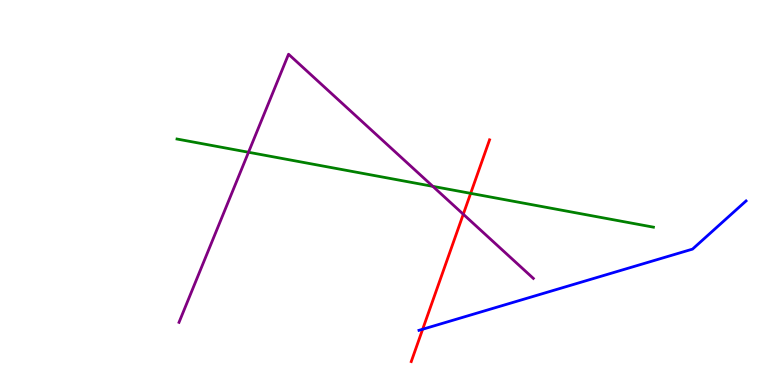[{'lines': ['blue', 'red'], 'intersections': [{'x': 5.45, 'y': 1.45}]}, {'lines': ['green', 'red'], 'intersections': [{'x': 6.07, 'y': 4.98}]}, {'lines': ['purple', 'red'], 'intersections': [{'x': 5.98, 'y': 4.44}]}, {'lines': ['blue', 'green'], 'intersections': []}, {'lines': ['blue', 'purple'], 'intersections': []}, {'lines': ['green', 'purple'], 'intersections': [{'x': 3.21, 'y': 6.05}, {'x': 5.59, 'y': 5.16}]}]